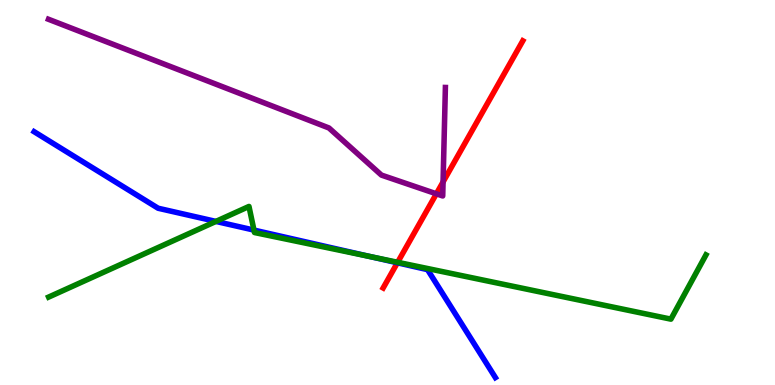[{'lines': ['blue', 'red'], 'intersections': [{'x': 5.13, 'y': 3.17}]}, {'lines': ['green', 'red'], 'intersections': [{'x': 5.13, 'y': 3.19}]}, {'lines': ['purple', 'red'], 'intersections': [{'x': 5.63, 'y': 4.97}, {'x': 5.72, 'y': 5.27}]}, {'lines': ['blue', 'green'], 'intersections': [{'x': 2.79, 'y': 4.25}, {'x': 3.28, 'y': 4.02}, {'x': 4.78, 'y': 3.33}]}, {'lines': ['blue', 'purple'], 'intersections': []}, {'lines': ['green', 'purple'], 'intersections': []}]